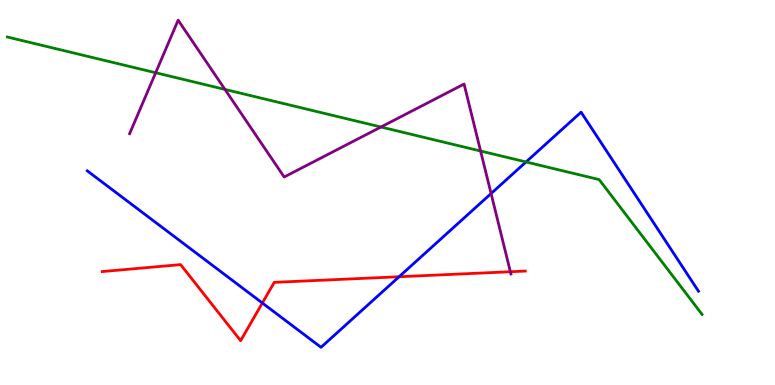[{'lines': ['blue', 'red'], 'intersections': [{'x': 3.39, 'y': 2.13}, {'x': 5.15, 'y': 2.81}]}, {'lines': ['green', 'red'], 'intersections': []}, {'lines': ['purple', 'red'], 'intersections': [{'x': 6.59, 'y': 2.94}]}, {'lines': ['blue', 'green'], 'intersections': [{'x': 6.79, 'y': 5.79}]}, {'lines': ['blue', 'purple'], 'intersections': [{'x': 6.34, 'y': 4.97}]}, {'lines': ['green', 'purple'], 'intersections': [{'x': 2.01, 'y': 8.11}, {'x': 2.9, 'y': 7.68}, {'x': 4.92, 'y': 6.7}, {'x': 6.2, 'y': 6.08}]}]